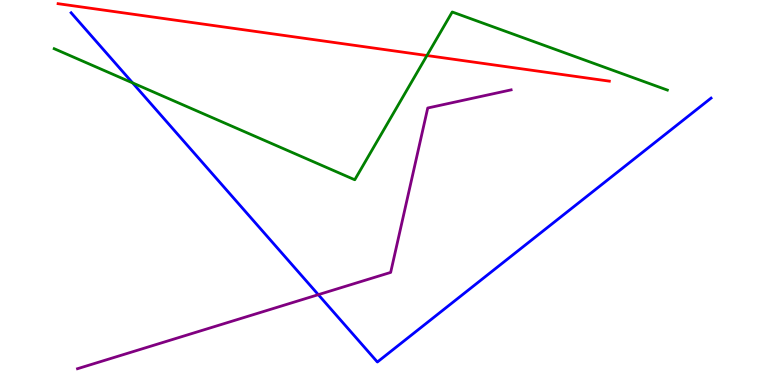[{'lines': ['blue', 'red'], 'intersections': []}, {'lines': ['green', 'red'], 'intersections': [{'x': 5.51, 'y': 8.56}]}, {'lines': ['purple', 'red'], 'intersections': []}, {'lines': ['blue', 'green'], 'intersections': [{'x': 1.71, 'y': 7.85}]}, {'lines': ['blue', 'purple'], 'intersections': [{'x': 4.11, 'y': 2.35}]}, {'lines': ['green', 'purple'], 'intersections': []}]